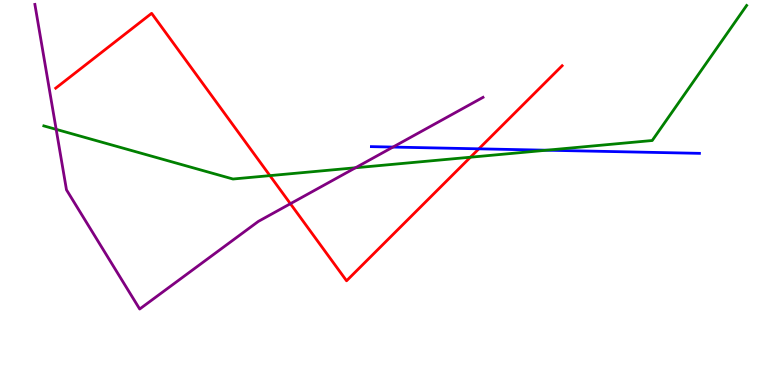[{'lines': ['blue', 'red'], 'intersections': [{'x': 6.18, 'y': 6.13}]}, {'lines': ['green', 'red'], 'intersections': [{'x': 3.48, 'y': 5.44}, {'x': 6.07, 'y': 5.92}]}, {'lines': ['purple', 'red'], 'intersections': [{'x': 3.75, 'y': 4.71}]}, {'lines': ['blue', 'green'], 'intersections': [{'x': 7.05, 'y': 6.1}]}, {'lines': ['blue', 'purple'], 'intersections': [{'x': 5.07, 'y': 6.18}]}, {'lines': ['green', 'purple'], 'intersections': [{'x': 0.725, 'y': 6.64}, {'x': 4.59, 'y': 5.64}]}]